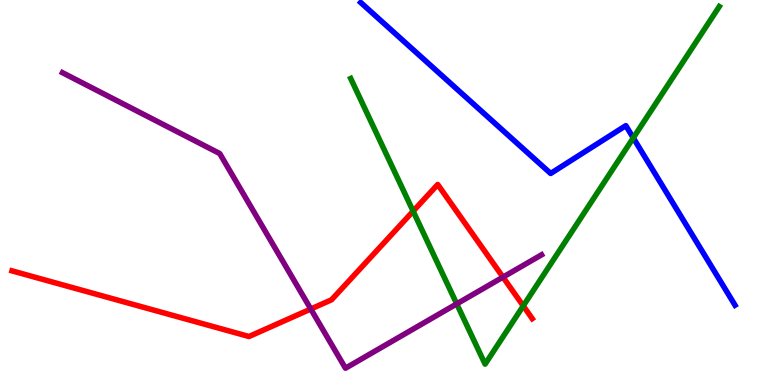[{'lines': ['blue', 'red'], 'intersections': []}, {'lines': ['green', 'red'], 'intersections': [{'x': 5.33, 'y': 4.51}, {'x': 6.75, 'y': 2.05}]}, {'lines': ['purple', 'red'], 'intersections': [{'x': 4.01, 'y': 1.97}, {'x': 6.49, 'y': 2.8}]}, {'lines': ['blue', 'green'], 'intersections': [{'x': 8.17, 'y': 6.42}]}, {'lines': ['blue', 'purple'], 'intersections': []}, {'lines': ['green', 'purple'], 'intersections': [{'x': 5.89, 'y': 2.11}]}]